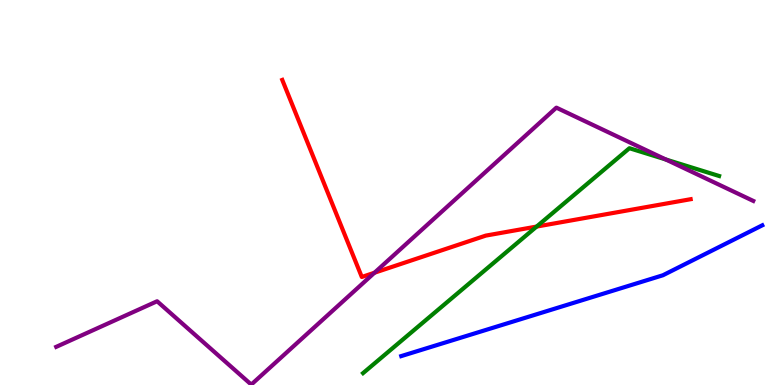[{'lines': ['blue', 'red'], 'intersections': []}, {'lines': ['green', 'red'], 'intersections': [{'x': 6.92, 'y': 4.11}]}, {'lines': ['purple', 'red'], 'intersections': [{'x': 4.83, 'y': 2.92}]}, {'lines': ['blue', 'green'], 'intersections': []}, {'lines': ['blue', 'purple'], 'intersections': []}, {'lines': ['green', 'purple'], 'intersections': [{'x': 8.59, 'y': 5.86}]}]